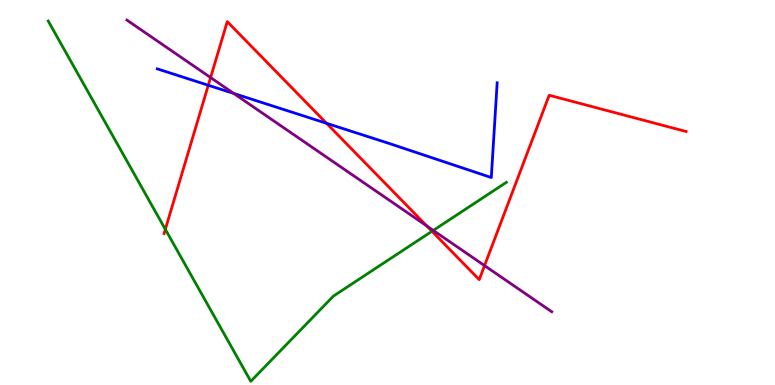[{'lines': ['blue', 'red'], 'intersections': [{'x': 2.69, 'y': 7.79}, {'x': 4.21, 'y': 6.8}]}, {'lines': ['green', 'red'], 'intersections': [{'x': 2.13, 'y': 4.04}, {'x': 5.57, 'y': 3.99}]}, {'lines': ['purple', 'red'], 'intersections': [{'x': 2.72, 'y': 7.99}, {'x': 5.51, 'y': 4.13}, {'x': 6.25, 'y': 3.1}]}, {'lines': ['blue', 'green'], 'intersections': []}, {'lines': ['blue', 'purple'], 'intersections': [{'x': 3.02, 'y': 7.57}]}, {'lines': ['green', 'purple'], 'intersections': [{'x': 5.59, 'y': 4.02}]}]